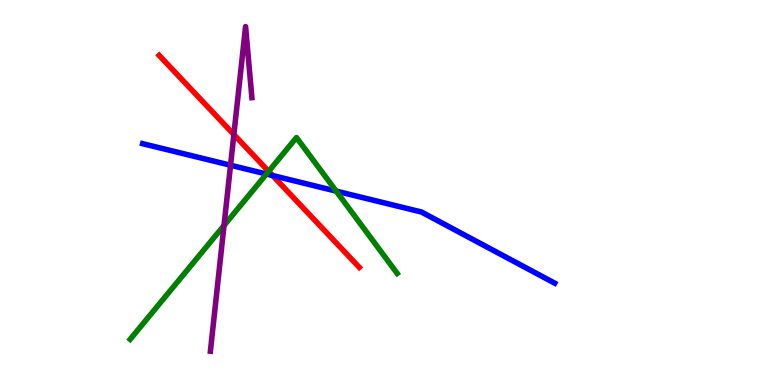[{'lines': ['blue', 'red'], 'intersections': [{'x': 3.52, 'y': 5.44}]}, {'lines': ['green', 'red'], 'intersections': [{'x': 3.47, 'y': 5.55}]}, {'lines': ['purple', 'red'], 'intersections': [{'x': 3.02, 'y': 6.51}]}, {'lines': ['blue', 'green'], 'intersections': [{'x': 3.44, 'y': 5.48}, {'x': 4.34, 'y': 5.04}]}, {'lines': ['blue', 'purple'], 'intersections': [{'x': 2.97, 'y': 5.71}]}, {'lines': ['green', 'purple'], 'intersections': [{'x': 2.89, 'y': 4.14}]}]